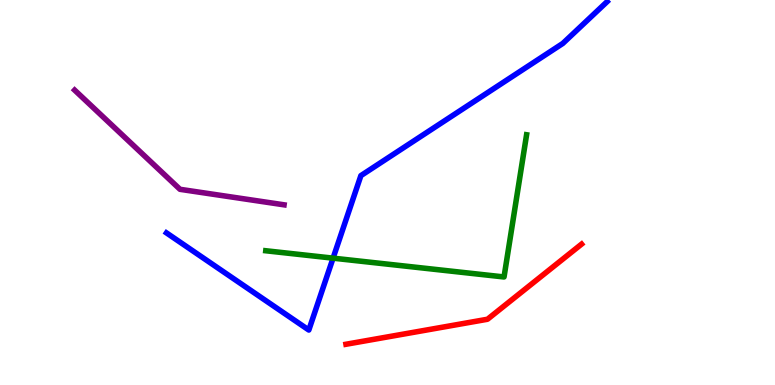[{'lines': ['blue', 'red'], 'intersections': []}, {'lines': ['green', 'red'], 'intersections': []}, {'lines': ['purple', 'red'], 'intersections': []}, {'lines': ['blue', 'green'], 'intersections': [{'x': 4.3, 'y': 3.29}]}, {'lines': ['blue', 'purple'], 'intersections': []}, {'lines': ['green', 'purple'], 'intersections': []}]